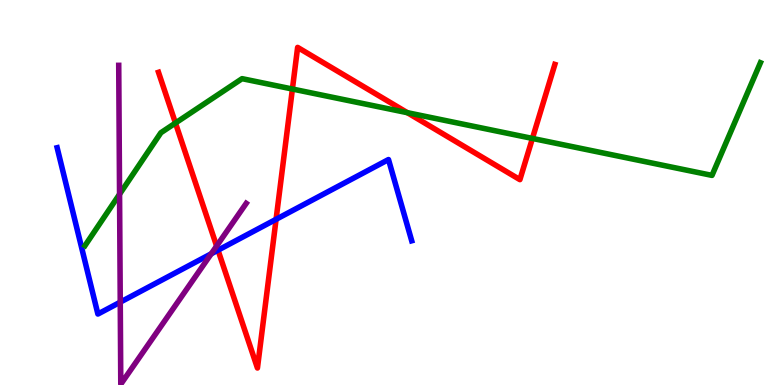[{'lines': ['blue', 'red'], 'intersections': [{'x': 2.81, 'y': 3.5}, {'x': 3.56, 'y': 4.3}]}, {'lines': ['green', 'red'], 'intersections': [{'x': 2.26, 'y': 6.8}, {'x': 3.77, 'y': 7.69}, {'x': 5.26, 'y': 7.07}, {'x': 6.87, 'y': 6.4}]}, {'lines': ['purple', 'red'], 'intersections': [{'x': 2.8, 'y': 3.61}]}, {'lines': ['blue', 'green'], 'intersections': []}, {'lines': ['blue', 'purple'], 'intersections': [{'x': 1.55, 'y': 2.15}, {'x': 2.73, 'y': 3.41}]}, {'lines': ['green', 'purple'], 'intersections': [{'x': 1.54, 'y': 4.96}]}]